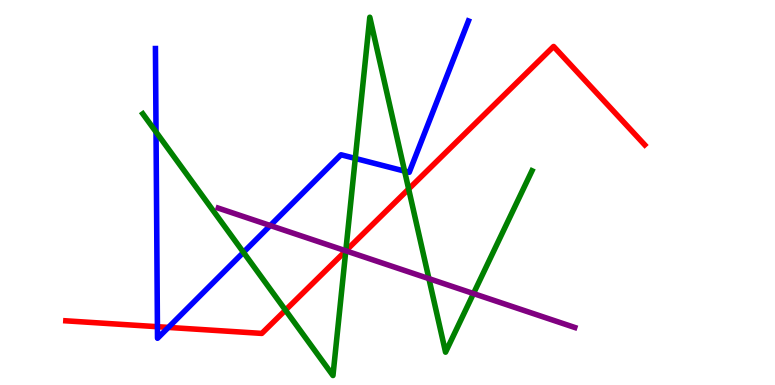[{'lines': ['blue', 'red'], 'intersections': [{'x': 2.03, 'y': 1.51}, {'x': 2.17, 'y': 1.5}]}, {'lines': ['green', 'red'], 'intersections': [{'x': 3.68, 'y': 1.94}, {'x': 4.46, 'y': 3.48}, {'x': 5.27, 'y': 5.09}]}, {'lines': ['purple', 'red'], 'intersections': [{'x': 4.46, 'y': 3.49}]}, {'lines': ['blue', 'green'], 'intersections': [{'x': 2.01, 'y': 6.57}, {'x': 3.14, 'y': 3.45}, {'x': 4.58, 'y': 5.88}, {'x': 5.22, 'y': 5.56}]}, {'lines': ['blue', 'purple'], 'intersections': [{'x': 3.49, 'y': 4.14}]}, {'lines': ['green', 'purple'], 'intersections': [{'x': 4.46, 'y': 3.49}, {'x': 5.53, 'y': 2.76}, {'x': 6.11, 'y': 2.38}]}]